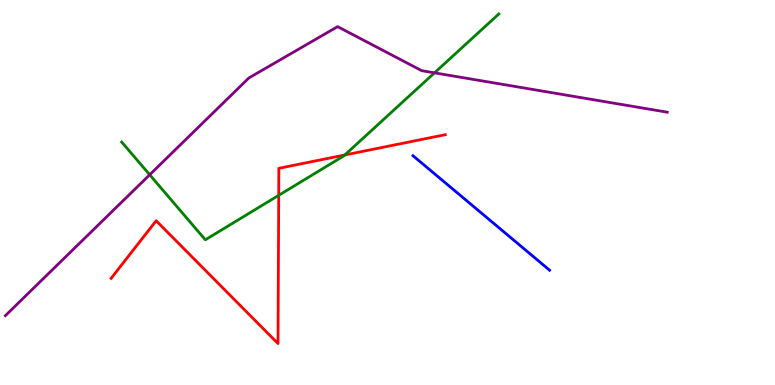[{'lines': ['blue', 'red'], 'intersections': []}, {'lines': ['green', 'red'], 'intersections': [{'x': 3.6, 'y': 4.93}, {'x': 4.45, 'y': 5.97}]}, {'lines': ['purple', 'red'], 'intersections': []}, {'lines': ['blue', 'green'], 'intersections': []}, {'lines': ['blue', 'purple'], 'intersections': []}, {'lines': ['green', 'purple'], 'intersections': [{'x': 1.93, 'y': 5.46}, {'x': 5.61, 'y': 8.11}]}]